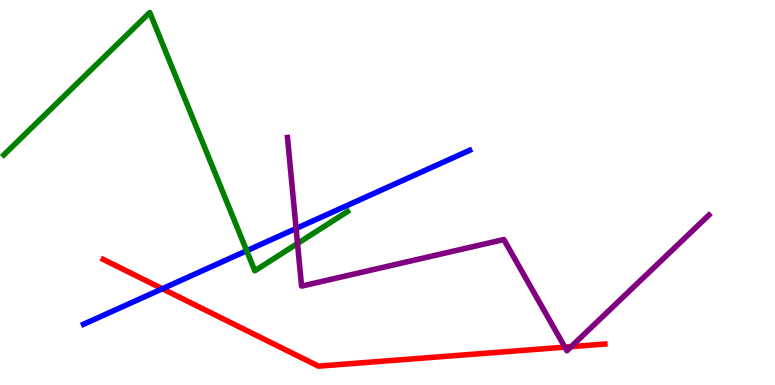[{'lines': ['blue', 'red'], 'intersections': [{'x': 2.1, 'y': 2.5}]}, {'lines': ['green', 'red'], 'intersections': []}, {'lines': ['purple', 'red'], 'intersections': [{'x': 7.29, 'y': 0.983}, {'x': 7.37, 'y': 0.996}]}, {'lines': ['blue', 'green'], 'intersections': [{'x': 3.18, 'y': 3.49}]}, {'lines': ['blue', 'purple'], 'intersections': [{'x': 3.82, 'y': 4.07}]}, {'lines': ['green', 'purple'], 'intersections': [{'x': 3.84, 'y': 3.68}]}]